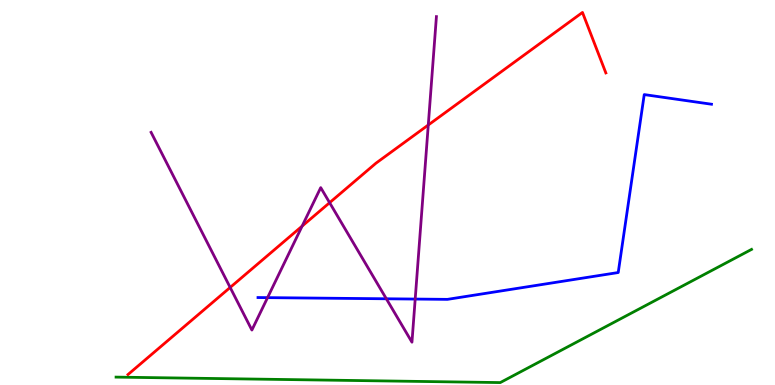[{'lines': ['blue', 'red'], 'intersections': []}, {'lines': ['green', 'red'], 'intersections': []}, {'lines': ['purple', 'red'], 'intersections': [{'x': 2.97, 'y': 2.53}, {'x': 3.9, 'y': 4.13}, {'x': 4.25, 'y': 4.74}, {'x': 5.53, 'y': 6.75}]}, {'lines': ['blue', 'green'], 'intersections': []}, {'lines': ['blue', 'purple'], 'intersections': [{'x': 3.45, 'y': 2.27}, {'x': 4.98, 'y': 2.24}, {'x': 5.36, 'y': 2.23}]}, {'lines': ['green', 'purple'], 'intersections': []}]